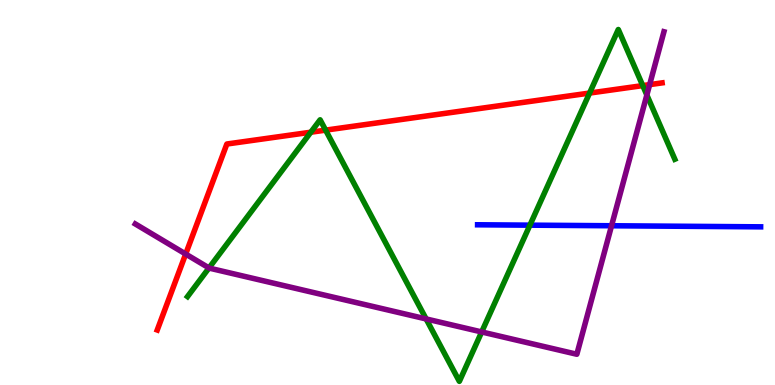[{'lines': ['blue', 'red'], 'intersections': []}, {'lines': ['green', 'red'], 'intersections': [{'x': 4.01, 'y': 6.57}, {'x': 4.2, 'y': 6.62}, {'x': 7.61, 'y': 7.58}, {'x': 8.29, 'y': 7.78}]}, {'lines': ['purple', 'red'], 'intersections': [{'x': 2.4, 'y': 3.4}, {'x': 8.38, 'y': 7.8}]}, {'lines': ['blue', 'green'], 'intersections': [{'x': 6.84, 'y': 4.15}]}, {'lines': ['blue', 'purple'], 'intersections': [{'x': 7.89, 'y': 4.14}]}, {'lines': ['green', 'purple'], 'intersections': [{'x': 2.7, 'y': 3.04}, {'x': 5.5, 'y': 1.72}, {'x': 6.22, 'y': 1.38}, {'x': 8.35, 'y': 7.53}]}]